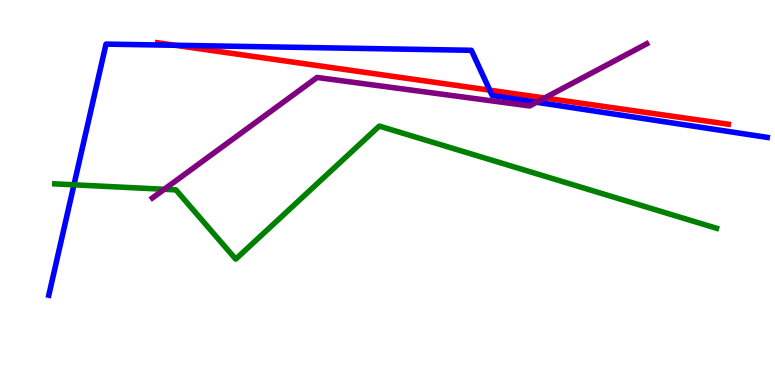[{'lines': ['blue', 'red'], 'intersections': [{'x': 2.26, 'y': 8.82}, {'x': 6.32, 'y': 7.66}]}, {'lines': ['green', 'red'], 'intersections': []}, {'lines': ['purple', 'red'], 'intersections': [{'x': 7.03, 'y': 7.45}]}, {'lines': ['blue', 'green'], 'intersections': [{'x': 0.954, 'y': 5.2}]}, {'lines': ['blue', 'purple'], 'intersections': [{'x': 6.92, 'y': 7.34}]}, {'lines': ['green', 'purple'], 'intersections': [{'x': 2.12, 'y': 5.08}]}]